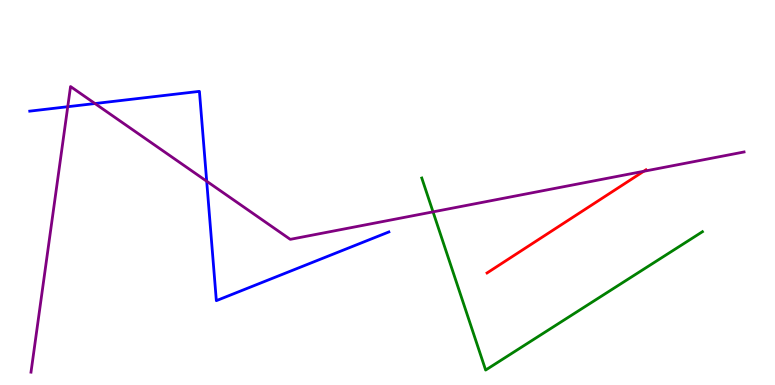[{'lines': ['blue', 'red'], 'intersections': []}, {'lines': ['green', 'red'], 'intersections': []}, {'lines': ['purple', 'red'], 'intersections': [{'x': 8.31, 'y': 5.55}]}, {'lines': ['blue', 'green'], 'intersections': []}, {'lines': ['blue', 'purple'], 'intersections': [{'x': 0.874, 'y': 7.23}, {'x': 1.23, 'y': 7.31}, {'x': 2.67, 'y': 5.29}]}, {'lines': ['green', 'purple'], 'intersections': [{'x': 5.59, 'y': 4.5}]}]